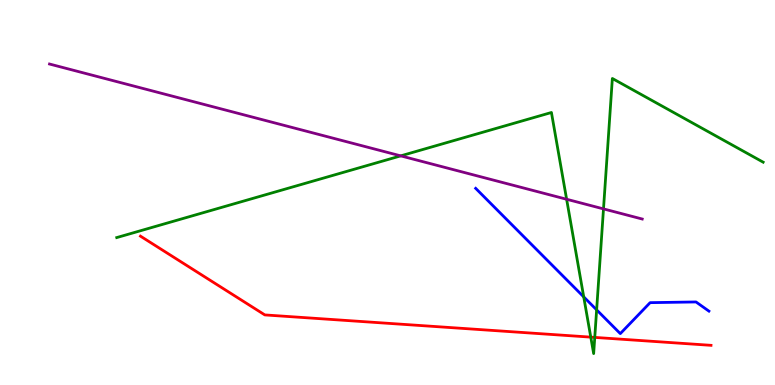[{'lines': ['blue', 'red'], 'intersections': []}, {'lines': ['green', 'red'], 'intersections': [{'x': 7.62, 'y': 1.24}, {'x': 7.67, 'y': 1.24}]}, {'lines': ['purple', 'red'], 'intersections': []}, {'lines': ['blue', 'green'], 'intersections': [{'x': 7.53, 'y': 2.29}, {'x': 7.7, 'y': 1.95}]}, {'lines': ['blue', 'purple'], 'intersections': []}, {'lines': ['green', 'purple'], 'intersections': [{'x': 5.17, 'y': 5.95}, {'x': 7.31, 'y': 4.82}, {'x': 7.79, 'y': 4.57}]}]